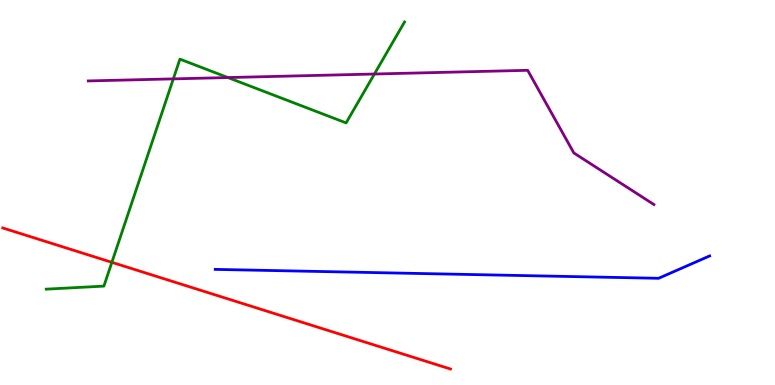[{'lines': ['blue', 'red'], 'intersections': []}, {'lines': ['green', 'red'], 'intersections': [{'x': 1.44, 'y': 3.19}]}, {'lines': ['purple', 'red'], 'intersections': []}, {'lines': ['blue', 'green'], 'intersections': []}, {'lines': ['blue', 'purple'], 'intersections': []}, {'lines': ['green', 'purple'], 'intersections': [{'x': 2.24, 'y': 7.95}, {'x': 2.94, 'y': 7.99}, {'x': 4.83, 'y': 8.08}]}]